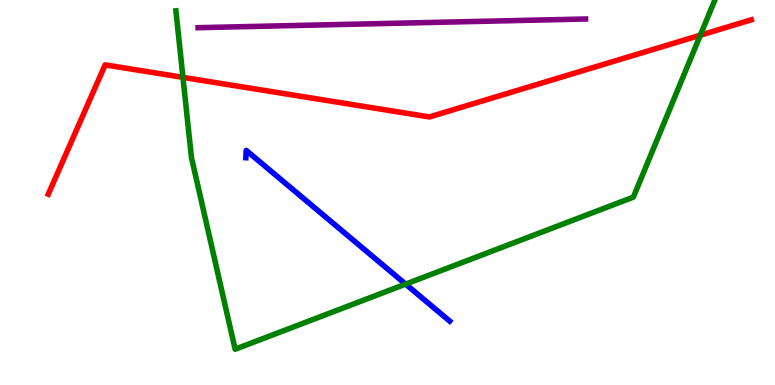[{'lines': ['blue', 'red'], 'intersections': []}, {'lines': ['green', 'red'], 'intersections': [{'x': 2.36, 'y': 7.99}, {'x': 9.04, 'y': 9.09}]}, {'lines': ['purple', 'red'], 'intersections': []}, {'lines': ['blue', 'green'], 'intersections': [{'x': 5.23, 'y': 2.62}]}, {'lines': ['blue', 'purple'], 'intersections': []}, {'lines': ['green', 'purple'], 'intersections': []}]